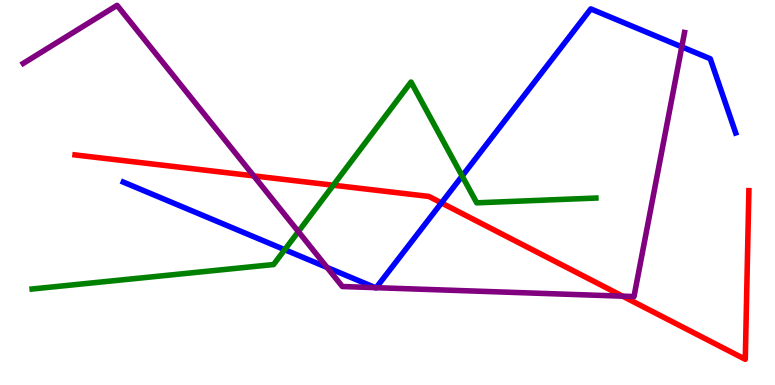[{'lines': ['blue', 'red'], 'intersections': [{'x': 5.7, 'y': 4.73}]}, {'lines': ['green', 'red'], 'intersections': [{'x': 4.3, 'y': 5.19}]}, {'lines': ['purple', 'red'], 'intersections': [{'x': 3.27, 'y': 5.43}, {'x': 8.03, 'y': 2.31}]}, {'lines': ['blue', 'green'], 'intersections': [{'x': 3.67, 'y': 3.51}, {'x': 5.96, 'y': 5.43}]}, {'lines': ['blue', 'purple'], 'intersections': [{'x': 4.22, 'y': 3.05}, {'x': 4.84, 'y': 2.53}, {'x': 4.85, 'y': 2.53}, {'x': 8.8, 'y': 8.78}]}, {'lines': ['green', 'purple'], 'intersections': [{'x': 3.85, 'y': 3.98}]}]